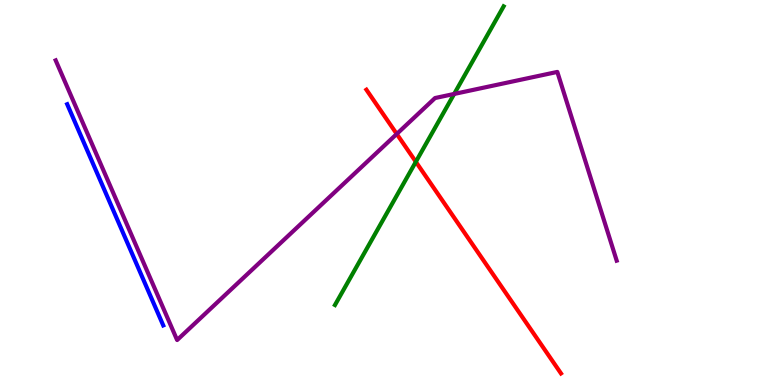[{'lines': ['blue', 'red'], 'intersections': []}, {'lines': ['green', 'red'], 'intersections': [{'x': 5.37, 'y': 5.8}]}, {'lines': ['purple', 'red'], 'intersections': [{'x': 5.12, 'y': 6.52}]}, {'lines': ['blue', 'green'], 'intersections': []}, {'lines': ['blue', 'purple'], 'intersections': []}, {'lines': ['green', 'purple'], 'intersections': [{'x': 5.86, 'y': 7.56}]}]